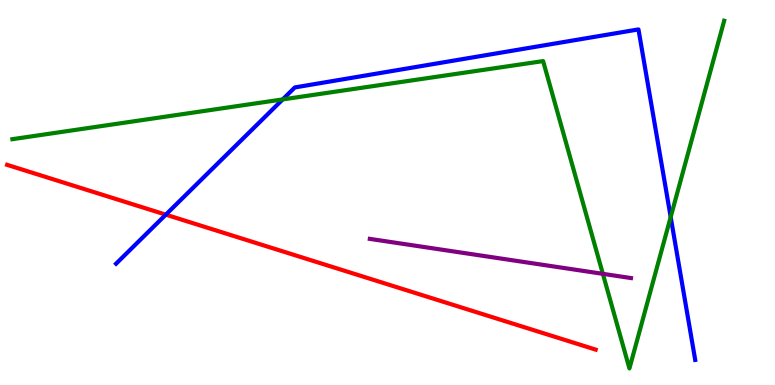[{'lines': ['blue', 'red'], 'intersections': [{'x': 2.14, 'y': 4.42}]}, {'lines': ['green', 'red'], 'intersections': []}, {'lines': ['purple', 'red'], 'intersections': []}, {'lines': ['blue', 'green'], 'intersections': [{'x': 3.65, 'y': 7.42}, {'x': 8.65, 'y': 4.36}]}, {'lines': ['blue', 'purple'], 'intersections': []}, {'lines': ['green', 'purple'], 'intersections': [{'x': 7.78, 'y': 2.89}]}]